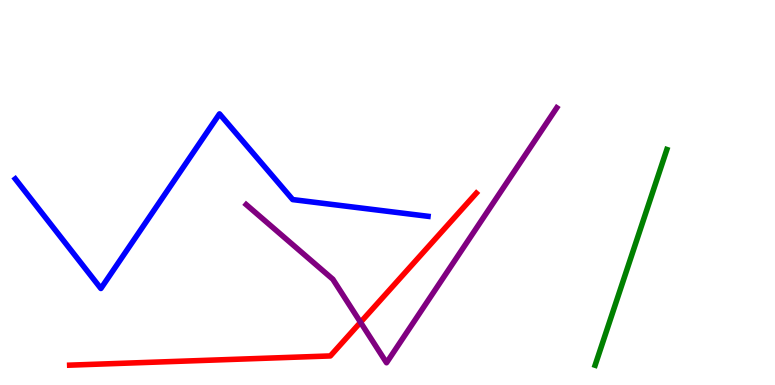[{'lines': ['blue', 'red'], 'intersections': []}, {'lines': ['green', 'red'], 'intersections': []}, {'lines': ['purple', 'red'], 'intersections': [{'x': 4.65, 'y': 1.63}]}, {'lines': ['blue', 'green'], 'intersections': []}, {'lines': ['blue', 'purple'], 'intersections': []}, {'lines': ['green', 'purple'], 'intersections': []}]